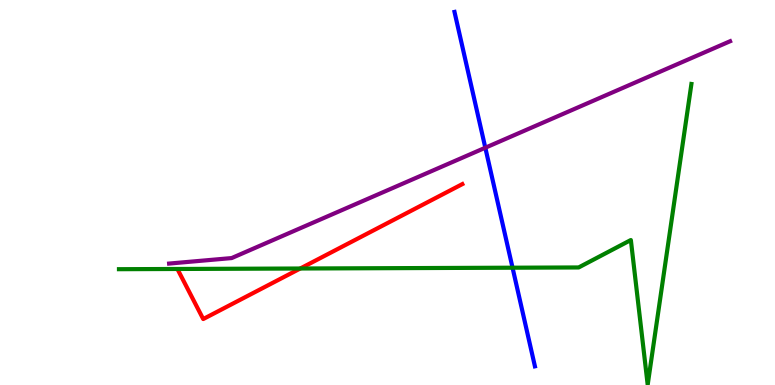[{'lines': ['blue', 'red'], 'intersections': []}, {'lines': ['green', 'red'], 'intersections': [{'x': 3.87, 'y': 3.03}]}, {'lines': ['purple', 'red'], 'intersections': []}, {'lines': ['blue', 'green'], 'intersections': [{'x': 6.61, 'y': 3.05}]}, {'lines': ['blue', 'purple'], 'intersections': [{'x': 6.26, 'y': 6.16}]}, {'lines': ['green', 'purple'], 'intersections': []}]